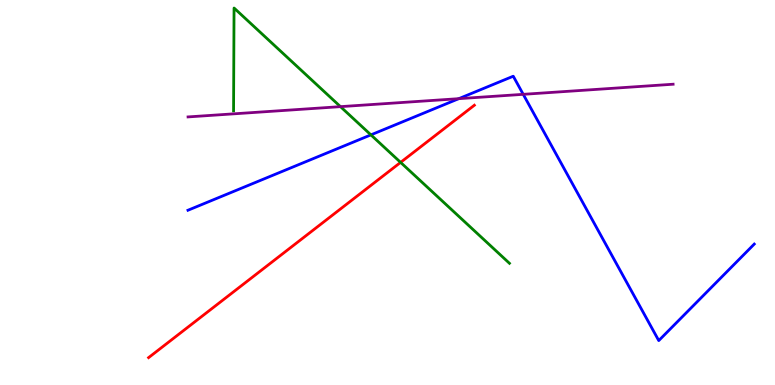[{'lines': ['blue', 'red'], 'intersections': []}, {'lines': ['green', 'red'], 'intersections': [{'x': 5.17, 'y': 5.78}]}, {'lines': ['purple', 'red'], 'intersections': []}, {'lines': ['blue', 'green'], 'intersections': [{'x': 4.79, 'y': 6.5}]}, {'lines': ['blue', 'purple'], 'intersections': [{'x': 5.92, 'y': 7.44}, {'x': 6.75, 'y': 7.55}]}, {'lines': ['green', 'purple'], 'intersections': [{'x': 4.39, 'y': 7.23}]}]